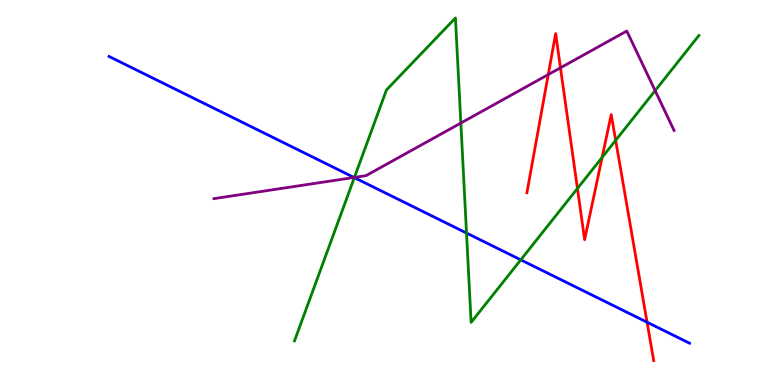[{'lines': ['blue', 'red'], 'intersections': [{'x': 8.35, 'y': 1.63}]}, {'lines': ['green', 'red'], 'intersections': [{'x': 7.45, 'y': 5.1}, {'x': 7.77, 'y': 5.91}, {'x': 7.94, 'y': 6.36}]}, {'lines': ['purple', 'red'], 'intersections': [{'x': 7.07, 'y': 8.06}, {'x': 7.23, 'y': 8.24}]}, {'lines': ['blue', 'green'], 'intersections': [{'x': 4.57, 'y': 5.39}, {'x': 6.02, 'y': 3.95}, {'x': 6.72, 'y': 3.25}]}, {'lines': ['blue', 'purple'], 'intersections': [{'x': 4.57, 'y': 5.39}]}, {'lines': ['green', 'purple'], 'intersections': [{'x': 4.57, 'y': 5.39}, {'x': 5.95, 'y': 6.8}, {'x': 8.45, 'y': 7.65}]}]